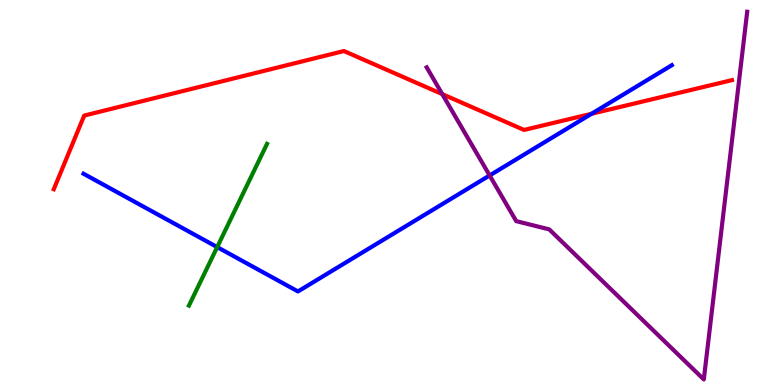[{'lines': ['blue', 'red'], 'intersections': [{'x': 7.63, 'y': 7.04}]}, {'lines': ['green', 'red'], 'intersections': []}, {'lines': ['purple', 'red'], 'intersections': [{'x': 5.71, 'y': 7.56}]}, {'lines': ['blue', 'green'], 'intersections': [{'x': 2.8, 'y': 3.58}]}, {'lines': ['blue', 'purple'], 'intersections': [{'x': 6.32, 'y': 5.44}]}, {'lines': ['green', 'purple'], 'intersections': []}]